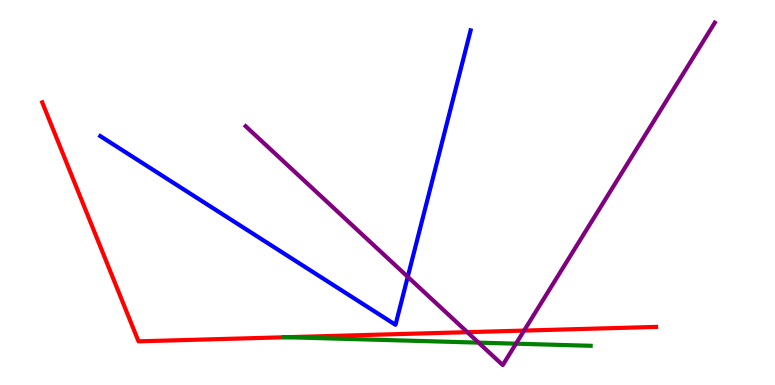[{'lines': ['blue', 'red'], 'intersections': []}, {'lines': ['green', 'red'], 'intersections': [{'x': 3.7, 'y': 1.24}]}, {'lines': ['purple', 'red'], 'intersections': [{'x': 6.03, 'y': 1.37}, {'x': 6.76, 'y': 1.41}]}, {'lines': ['blue', 'green'], 'intersections': []}, {'lines': ['blue', 'purple'], 'intersections': [{'x': 5.26, 'y': 2.81}]}, {'lines': ['green', 'purple'], 'intersections': [{'x': 6.18, 'y': 1.1}, {'x': 6.66, 'y': 1.07}]}]